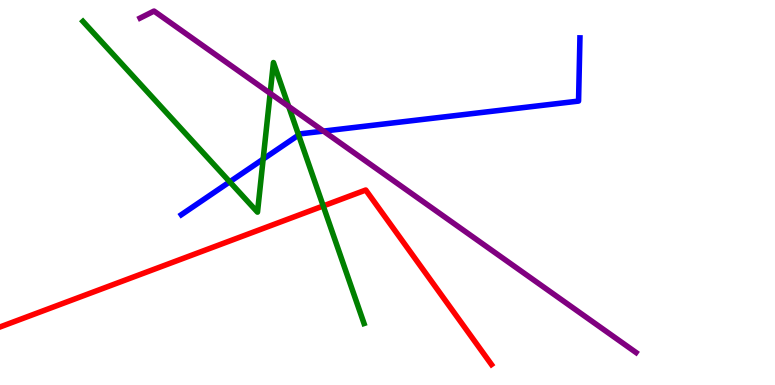[{'lines': ['blue', 'red'], 'intersections': []}, {'lines': ['green', 'red'], 'intersections': [{'x': 4.17, 'y': 4.65}]}, {'lines': ['purple', 'red'], 'intersections': []}, {'lines': ['blue', 'green'], 'intersections': [{'x': 2.96, 'y': 5.28}, {'x': 3.4, 'y': 5.87}, {'x': 3.85, 'y': 6.49}]}, {'lines': ['blue', 'purple'], 'intersections': [{'x': 4.17, 'y': 6.59}]}, {'lines': ['green', 'purple'], 'intersections': [{'x': 3.49, 'y': 7.58}, {'x': 3.73, 'y': 7.23}]}]